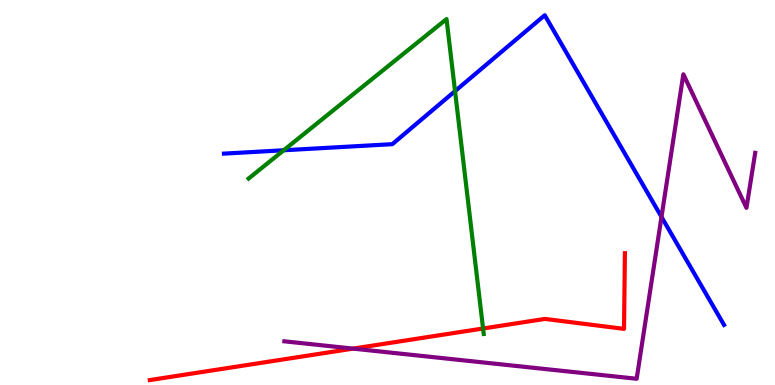[{'lines': ['blue', 'red'], 'intersections': []}, {'lines': ['green', 'red'], 'intersections': [{'x': 6.23, 'y': 1.47}]}, {'lines': ['purple', 'red'], 'intersections': [{'x': 4.56, 'y': 0.945}]}, {'lines': ['blue', 'green'], 'intersections': [{'x': 3.66, 'y': 6.1}, {'x': 5.87, 'y': 7.63}]}, {'lines': ['blue', 'purple'], 'intersections': [{'x': 8.54, 'y': 4.37}]}, {'lines': ['green', 'purple'], 'intersections': []}]